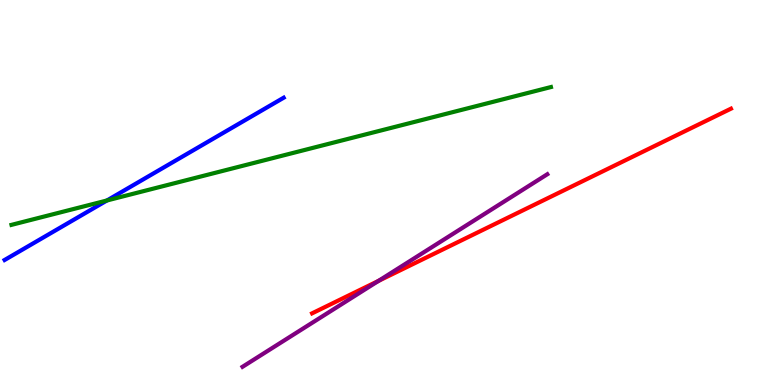[{'lines': ['blue', 'red'], 'intersections': []}, {'lines': ['green', 'red'], 'intersections': []}, {'lines': ['purple', 'red'], 'intersections': [{'x': 4.88, 'y': 2.7}]}, {'lines': ['blue', 'green'], 'intersections': [{'x': 1.38, 'y': 4.79}]}, {'lines': ['blue', 'purple'], 'intersections': []}, {'lines': ['green', 'purple'], 'intersections': []}]